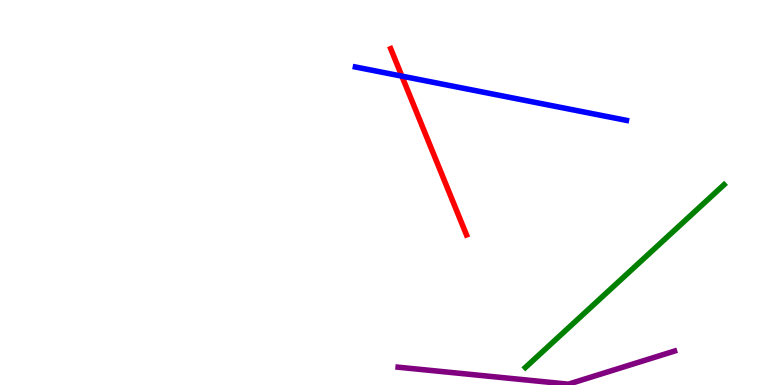[{'lines': ['blue', 'red'], 'intersections': [{'x': 5.19, 'y': 8.02}]}, {'lines': ['green', 'red'], 'intersections': []}, {'lines': ['purple', 'red'], 'intersections': []}, {'lines': ['blue', 'green'], 'intersections': []}, {'lines': ['blue', 'purple'], 'intersections': []}, {'lines': ['green', 'purple'], 'intersections': []}]